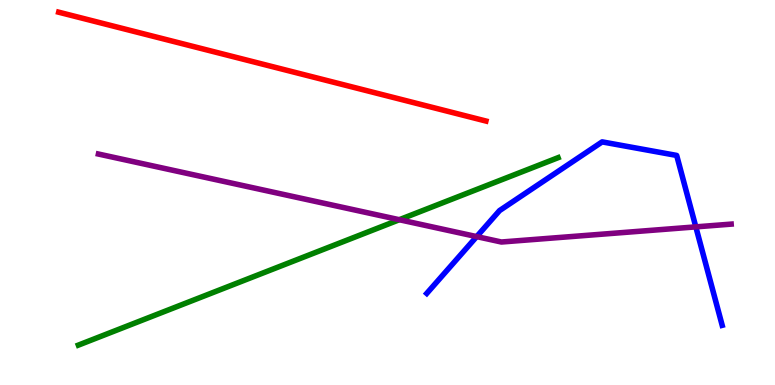[{'lines': ['blue', 'red'], 'intersections': []}, {'lines': ['green', 'red'], 'intersections': []}, {'lines': ['purple', 'red'], 'intersections': []}, {'lines': ['blue', 'green'], 'intersections': []}, {'lines': ['blue', 'purple'], 'intersections': [{'x': 6.15, 'y': 3.85}, {'x': 8.98, 'y': 4.11}]}, {'lines': ['green', 'purple'], 'intersections': [{'x': 5.15, 'y': 4.29}]}]